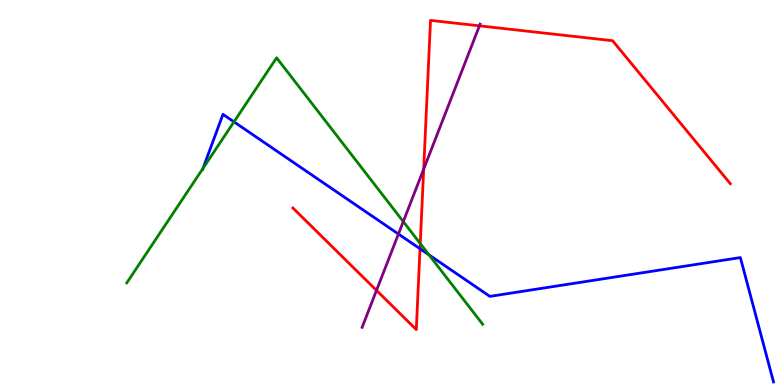[{'lines': ['blue', 'red'], 'intersections': [{'x': 5.42, 'y': 3.54}]}, {'lines': ['green', 'red'], 'intersections': [{'x': 5.42, 'y': 3.67}]}, {'lines': ['purple', 'red'], 'intersections': [{'x': 4.86, 'y': 2.46}, {'x': 5.47, 'y': 5.61}, {'x': 6.19, 'y': 9.33}]}, {'lines': ['blue', 'green'], 'intersections': [{'x': 2.62, 'y': 5.63}, {'x': 3.02, 'y': 6.84}, {'x': 5.54, 'y': 3.38}]}, {'lines': ['blue', 'purple'], 'intersections': [{'x': 5.14, 'y': 3.92}]}, {'lines': ['green', 'purple'], 'intersections': [{'x': 5.2, 'y': 4.24}]}]